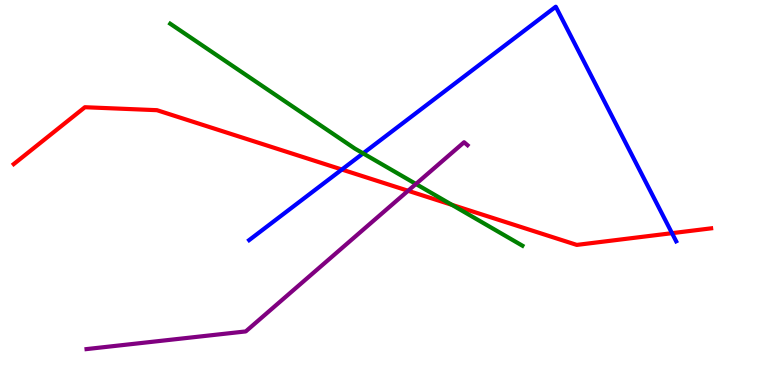[{'lines': ['blue', 'red'], 'intersections': [{'x': 4.41, 'y': 5.6}, {'x': 8.67, 'y': 3.94}]}, {'lines': ['green', 'red'], 'intersections': [{'x': 5.83, 'y': 4.68}]}, {'lines': ['purple', 'red'], 'intersections': [{'x': 5.27, 'y': 5.04}]}, {'lines': ['blue', 'green'], 'intersections': [{'x': 4.69, 'y': 6.02}]}, {'lines': ['blue', 'purple'], 'intersections': []}, {'lines': ['green', 'purple'], 'intersections': [{'x': 5.37, 'y': 5.22}]}]